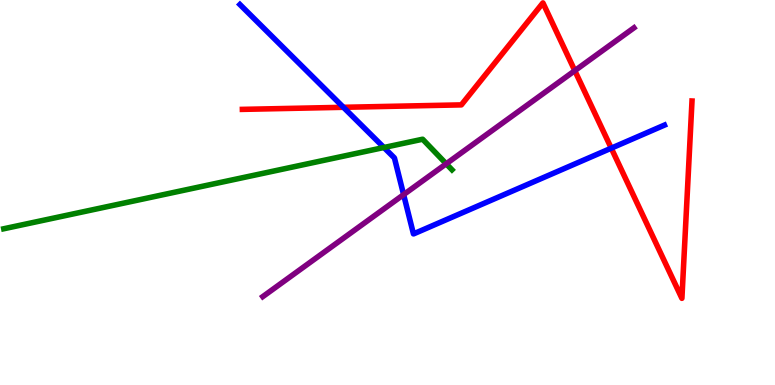[{'lines': ['blue', 'red'], 'intersections': [{'x': 4.43, 'y': 7.21}, {'x': 7.89, 'y': 6.15}]}, {'lines': ['green', 'red'], 'intersections': []}, {'lines': ['purple', 'red'], 'intersections': [{'x': 7.42, 'y': 8.16}]}, {'lines': ['blue', 'green'], 'intersections': [{'x': 4.95, 'y': 6.17}]}, {'lines': ['blue', 'purple'], 'intersections': [{'x': 5.21, 'y': 4.94}]}, {'lines': ['green', 'purple'], 'intersections': [{'x': 5.76, 'y': 5.75}]}]